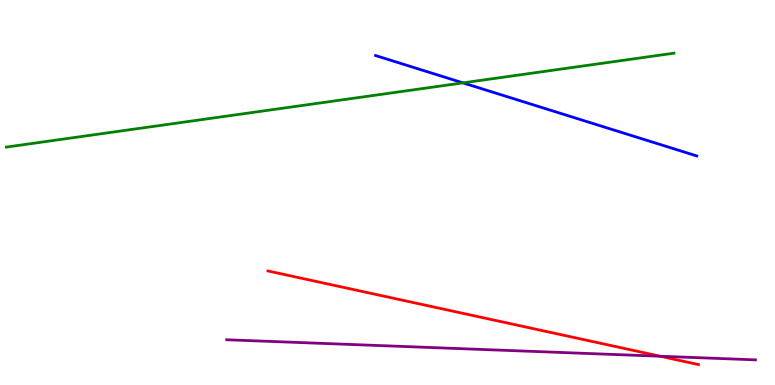[{'lines': ['blue', 'red'], 'intersections': []}, {'lines': ['green', 'red'], 'intersections': []}, {'lines': ['purple', 'red'], 'intersections': [{'x': 8.52, 'y': 0.747}]}, {'lines': ['blue', 'green'], 'intersections': [{'x': 5.97, 'y': 7.85}]}, {'lines': ['blue', 'purple'], 'intersections': []}, {'lines': ['green', 'purple'], 'intersections': []}]